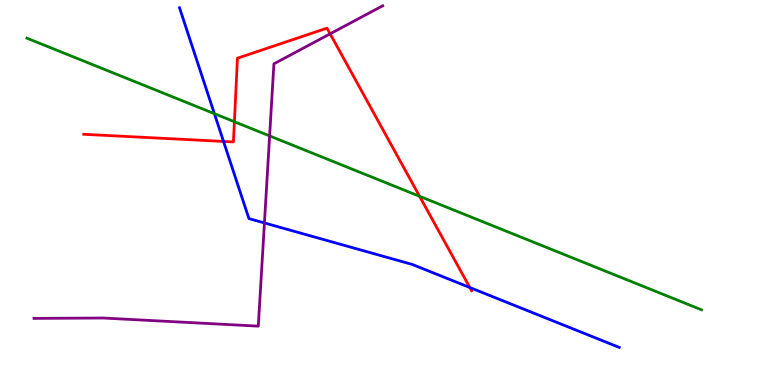[{'lines': ['blue', 'red'], 'intersections': [{'x': 2.88, 'y': 6.33}, {'x': 6.06, 'y': 2.53}]}, {'lines': ['green', 'red'], 'intersections': [{'x': 3.02, 'y': 6.84}, {'x': 5.41, 'y': 4.9}]}, {'lines': ['purple', 'red'], 'intersections': [{'x': 4.26, 'y': 9.12}]}, {'lines': ['blue', 'green'], 'intersections': [{'x': 2.77, 'y': 7.05}]}, {'lines': ['blue', 'purple'], 'intersections': [{'x': 3.41, 'y': 4.21}]}, {'lines': ['green', 'purple'], 'intersections': [{'x': 3.48, 'y': 6.47}]}]